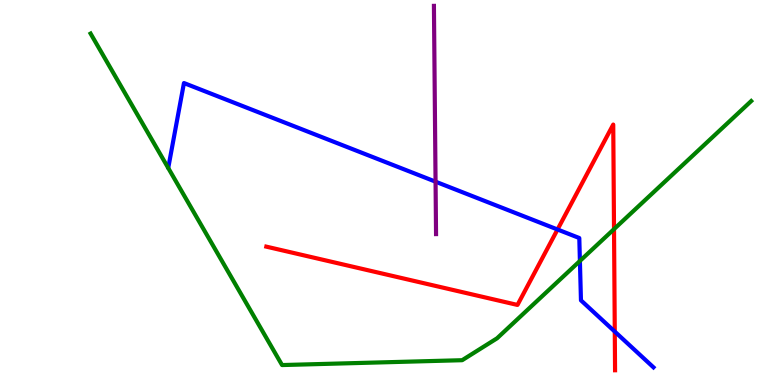[{'lines': ['blue', 'red'], 'intersections': [{'x': 7.19, 'y': 4.04}, {'x': 7.93, 'y': 1.39}]}, {'lines': ['green', 'red'], 'intersections': [{'x': 7.92, 'y': 4.05}]}, {'lines': ['purple', 'red'], 'intersections': []}, {'lines': ['blue', 'green'], 'intersections': [{'x': 7.48, 'y': 3.22}]}, {'lines': ['blue', 'purple'], 'intersections': [{'x': 5.62, 'y': 5.28}]}, {'lines': ['green', 'purple'], 'intersections': []}]